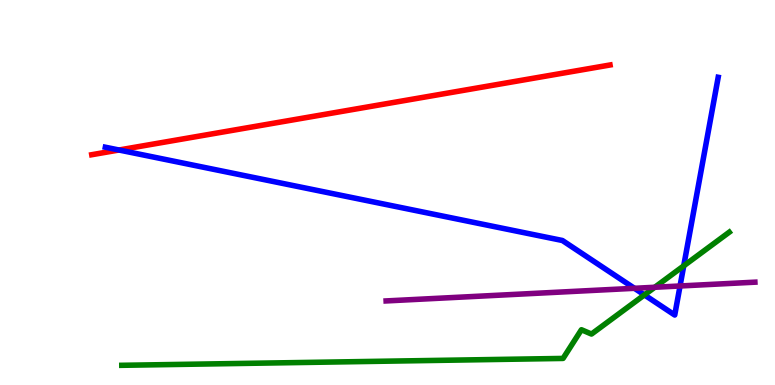[{'lines': ['blue', 'red'], 'intersections': [{'x': 1.54, 'y': 6.1}]}, {'lines': ['green', 'red'], 'intersections': []}, {'lines': ['purple', 'red'], 'intersections': []}, {'lines': ['blue', 'green'], 'intersections': [{'x': 8.32, 'y': 2.34}, {'x': 8.82, 'y': 3.09}]}, {'lines': ['blue', 'purple'], 'intersections': [{'x': 8.19, 'y': 2.51}, {'x': 8.77, 'y': 2.57}]}, {'lines': ['green', 'purple'], 'intersections': [{'x': 8.45, 'y': 2.54}]}]